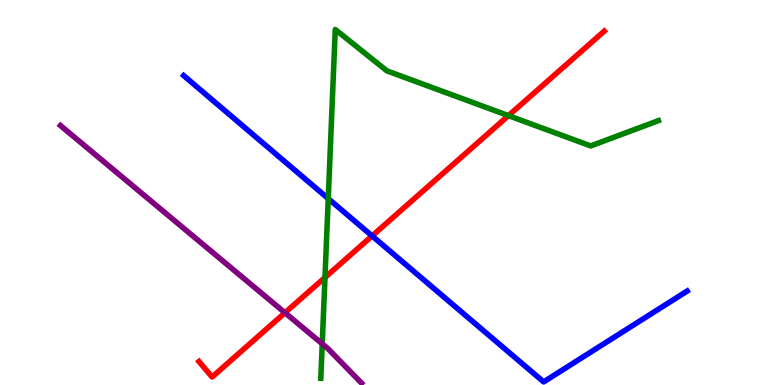[{'lines': ['blue', 'red'], 'intersections': [{'x': 4.8, 'y': 3.87}]}, {'lines': ['green', 'red'], 'intersections': [{'x': 4.19, 'y': 2.79}, {'x': 6.56, 'y': 7.0}]}, {'lines': ['purple', 'red'], 'intersections': [{'x': 3.68, 'y': 1.88}]}, {'lines': ['blue', 'green'], 'intersections': [{'x': 4.24, 'y': 4.84}]}, {'lines': ['blue', 'purple'], 'intersections': []}, {'lines': ['green', 'purple'], 'intersections': [{'x': 4.16, 'y': 1.07}]}]